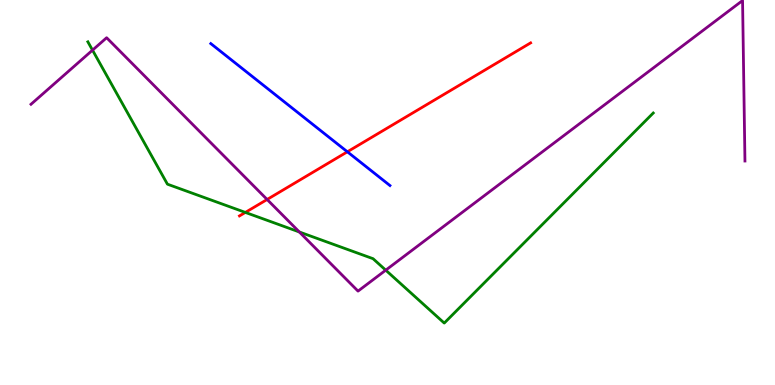[{'lines': ['blue', 'red'], 'intersections': [{'x': 4.48, 'y': 6.06}]}, {'lines': ['green', 'red'], 'intersections': [{'x': 3.17, 'y': 4.48}]}, {'lines': ['purple', 'red'], 'intersections': [{'x': 3.45, 'y': 4.82}]}, {'lines': ['blue', 'green'], 'intersections': []}, {'lines': ['blue', 'purple'], 'intersections': []}, {'lines': ['green', 'purple'], 'intersections': [{'x': 1.19, 'y': 8.7}, {'x': 3.86, 'y': 3.97}, {'x': 4.98, 'y': 2.98}]}]